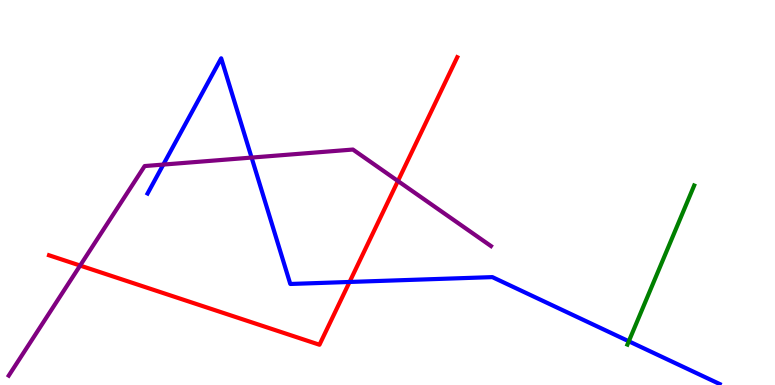[{'lines': ['blue', 'red'], 'intersections': [{'x': 4.51, 'y': 2.68}]}, {'lines': ['green', 'red'], 'intersections': []}, {'lines': ['purple', 'red'], 'intersections': [{'x': 1.03, 'y': 3.1}, {'x': 5.13, 'y': 5.3}]}, {'lines': ['blue', 'green'], 'intersections': [{'x': 8.11, 'y': 1.14}]}, {'lines': ['blue', 'purple'], 'intersections': [{'x': 2.11, 'y': 5.73}, {'x': 3.25, 'y': 5.91}]}, {'lines': ['green', 'purple'], 'intersections': []}]